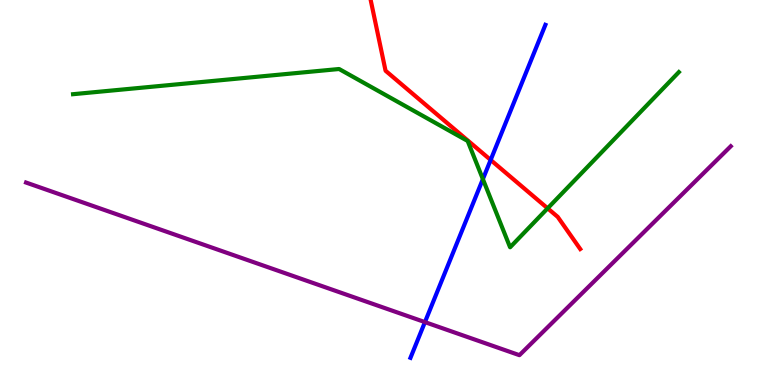[{'lines': ['blue', 'red'], 'intersections': [{'x': 6.33, 'y': 5.85}]}, {'lines': ['green', 'red'], 'intersections': [{'x': 7.07, 'y': 4.59}]}, {'lines': ['purple', 'red'], 'intersections': []}, {'lines': ['blue', 'green'], 'intersections': [{'x': 6.23, 'y': 5.35}]}, {'lines': ['blue', 'purple'], 'intersections': [{'x': 5.48, 'y': 1.63}]}, {'lines': ['green', 'purple'], 'intersections': []}]